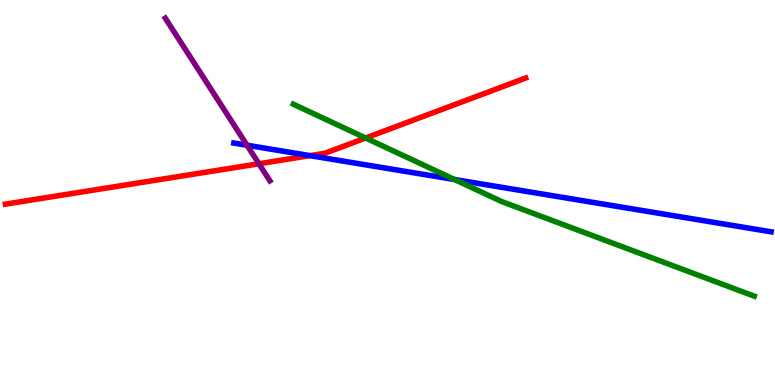[{'lines': ['blue', 'red'], 'intersections': [{'x': 4.0, 'y': 5.96}]}, {'lines': ['green', 'red'], 'intersections': [{'x': 4.72, 'y': 6.42}]}, {'lines': ['purple', 'red'], 'intersections': [{'x': 3.34, 'y': 5.75}]}, {'lines': ['blue', 'green'], 'intersections': [{'x': 5.86, 'y': 5.34}]}, {'lines': ['blue', 'purple'], 'intersections': [{'x': 3.19, 'y': 6.23}]}, {'lines': ['green', 'purple'], 'intersections': []}]